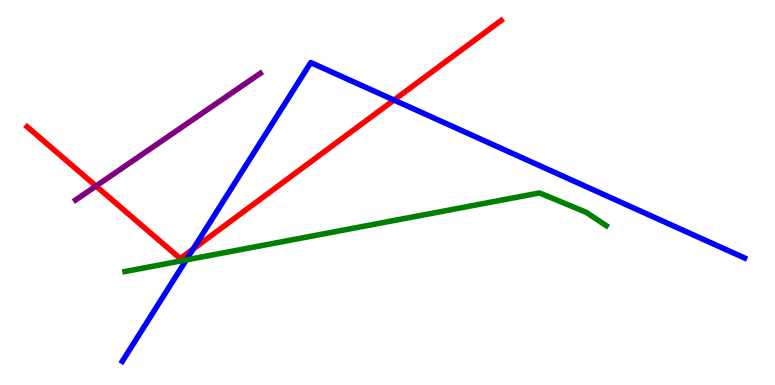[{'lines': ['blue', 'red'], 'intersections': [{'x': 2.49, 'y': 3.53}, {'x': 5.08, 'y': 7.4}]}, {'lines': ['green', 'red'], 'intersections': []}, {'lines': ['purple', 'red'], 'intersections': [{'x': 1.24, 'y': 5.17}]}, {'lines': ['blue', 'green'], 'intersections': [{'x': 2.4, 'y': 3.25}]}, {'lines': ['blue', 'purple'], 'intersections': []}, {'lines': ['green', 'purple'], 'intersections': []}]